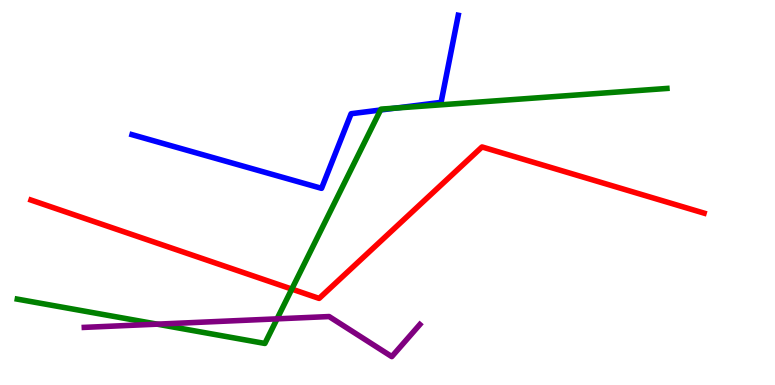[{'lines': ['blue', 'red'], 'intersections': []}, {'lines': ['green', 'red'], 'intersections': [{'x': 3.77, 'y': 2.49}]}, {'lines': ['purple', 'red'], 'intersections': []}, {'lines': ['blue', 'green'], 'intersections': [{'x': 4.91, 'y': 7.14}, {'x': 5.11, 'y': 7.19}]}, {'lines': ['blue', 'purple'], 'intersections': []}, {'lines': ['green', 'purple'], 'intersections': [{'x': 2.03, 'y': 1.58}, {'x': 3.57, 'y': 1.72}]}]